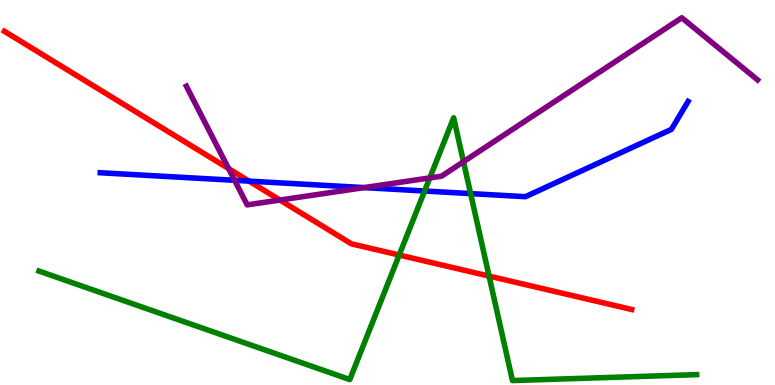[{'lines': ['blue', 'red'], 'intersections': [{'x': 3.21, 'y': 5.3}]}, {'lines': ['green', 'red'], 'intersections': [{'x': 5.15, 'y': 3.38}, {'x': 6.31, 'y': 2.83}]}, {'lines': ['purple', 'red'], 'intersections': [{'x': 2.95, 'y': 5.62}, {'x': 3.61, 'y': 4.8}]}, {'lines': ['blue', 'green'], 'intersections': [{'x': 5.48, 'y': 5.04}, {'x': 6.07, 'y': 4.97}]}, {'lines': ['blue', 'purple'], 'intersections': [{'x': 3.03, 'y': 5.32}, {'x': 4.7, 'y': 5.13}]}, {'lines': ['green', 'purple'], 'intersections': [{'x': 5.55, 'y': 5.38}, {'x': 5.98, 'y': 5.8}]}]